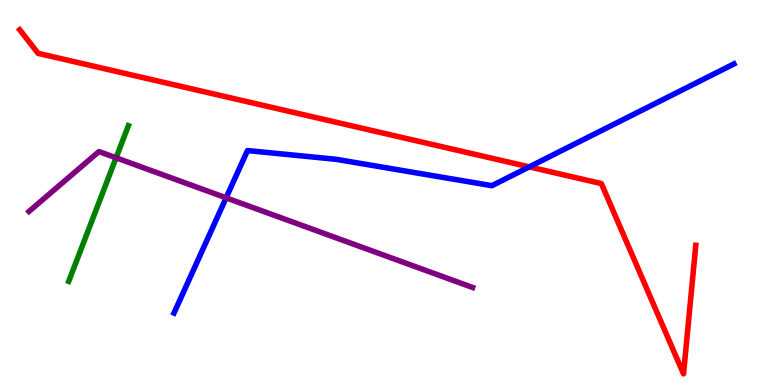[{'lines': ['blue', 'red'], 'intersections': [{'x': 6.83, 'y': 5.67}]}, {'lines': ['green', 'red'], 'intersections': []}, {'lines': ['purple', 'red'], 'intersections': []}, {'lines': ['blue', 'green'], 'intersections': []}, {'lines': ['blue', 'purple'], 'intersections': [{'x': 2.92, 'y': 4.86}]}, {'lines': ['green', 'purple'], 'intersections': [{'x': 1.5, 'y': 5.9}]}]